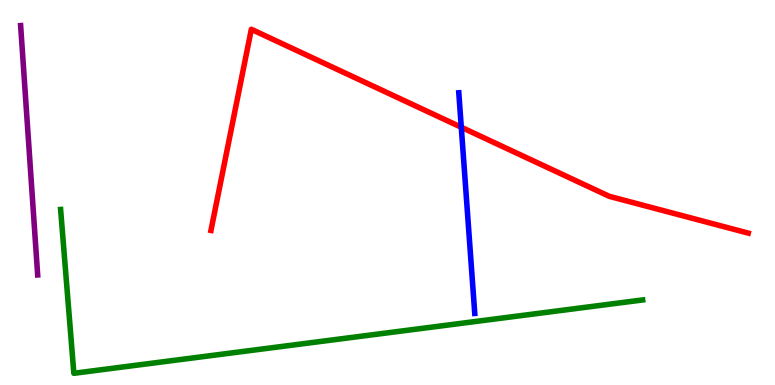[{'lines': ['blue', 'red'], 'intersections': [{'x': 5.95, 'y': 6.69}]}, {'lines': ['green', 'red'], 'intersections': []}, {'lines': ['purple', 'red'], 'intersections': []}, {'lines': ['blue', 'green'], 'intersections': []}, {'lines': ['blue', 'purple'], 'intersections': []}, {'lines': ['green', 'purple'], 'intersections': []}]